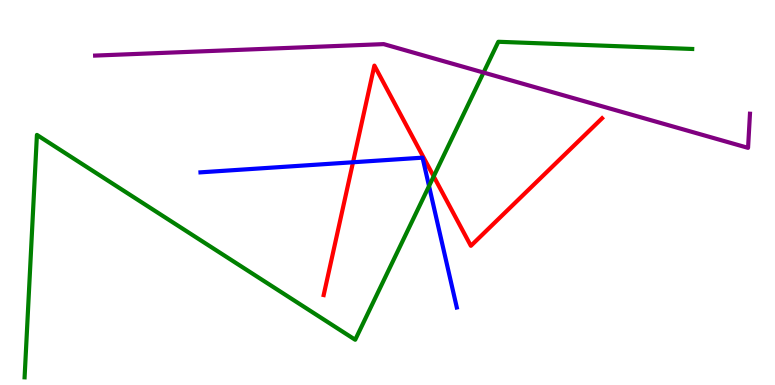[{'lines': ['blue', 'red'], 'intersections': [{'x': 4.56, 'y': 5.79}]}, {'lines': ['green', 'red'], 'intersections': [{'x': 5.6, 'y': 5.42}]}, {'lines': ['purple', 'red'], 'intersections': []}, {'lines': ['blue', 'green'], 'intersections': [{'x': 5.54, 'y': 5.17}]}, {'lines': ['blue', 'purple'], 'intersections': []}, {'lines': ['green', 'purple'], 'intersections': [{'x': 6.24, 'y': 8.12}]}]